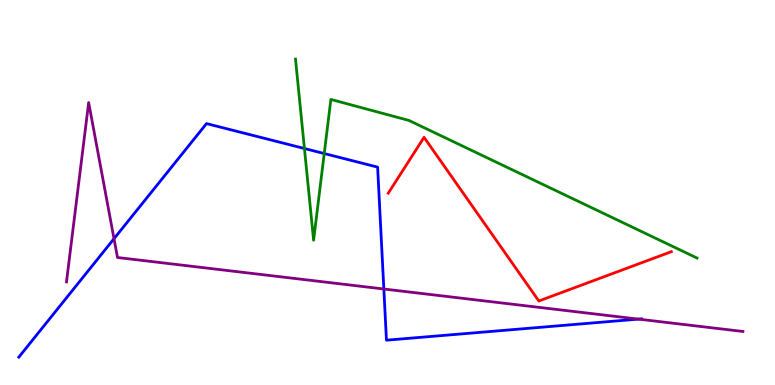[{'lines': ['blue', 'red'], 'intersections': []}, {'lines': ['green', 'red'], 'intersections': []}, {'lines': ['purple', 'red'], 'intersections': []}, {'lines': ['blue', 'green'], 'intersections': [{'x': 3.93, 'y': 6.14}, {'x': 4.18, 'y': 6.01}]}, {'lines': ['blue', 'purple'], 'intersections': [{'x': 1.47, 'y': 3.8}, {'x': 4.95, 'y': 2.49}, {'x': 8.24, 'y': 1.71}]}, {'lines': ['green', 'purple'], 'intersections': []}]